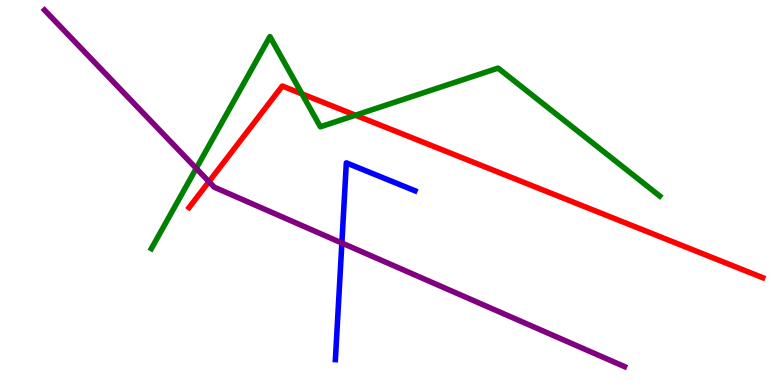[{'lines': ['blue', 'red'], 'intersections': []}, {'lines': ['green', 'red'], 'intersections': [{'x': 3.9, 'y': 7.56}, {'x': 4.59, 'y': 7.01}]}, {'lines': ['purple', 'red'], 'intersections': [{'x': 2.7, 'y': 5.28}]}, {'lines': ['blue', 'green'], 'intersections': []}, {'lines': ['blue', 'purple'], 'intersections': [{'x': 4.41, 'y': 3.69}]}, {'lines': ['green', 'purple'], 'intersections': [{'x': 2.53, 'y': 5.63}]}]